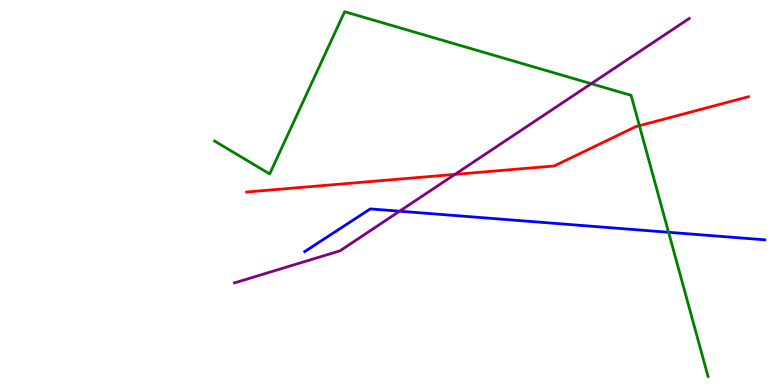[{'lines': ['blue', 'red'], 'intersections': []}, {'lines': ['green', 'red'], 'intersections': [{'x': 8.25, 'y': 6.74}]}, {'lines': ['purple', 'red'], 'intersections': [{'x': 5.87, 'y': 5.47}]}, {'lines': ['blue', 'green'], 'intersections': [{'x': 8.63, 'y': 3.97}]}, {'lines': ['blue', 'purple'], 'intersections': [{'x': 5.16, 'y': 4.51}]}, {'lines': ['green', 'purple'], 'intersections': [{'x': 7.63, 'y': 7.83}]}]